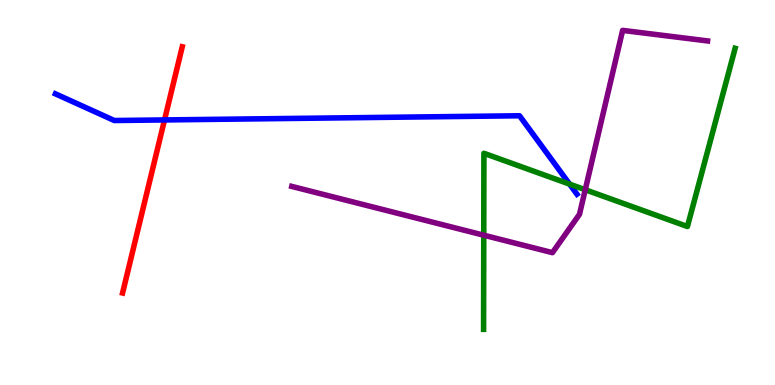[{'lines': ['blue', 'red'], 'intersections': [{'x': 2.12, 'y': 6.88}]}, {'lines': ['green', 'red'], 'intersections': []}, {'lines': ['purple', 'red'], 'intersections': []}, {'lines': ['blue', 'green'], 'intersections': [{'x': 7.35, 'y': 5.22}]}, {'lines': ['blue', 'purple'], 'intersections': []}, {'lines': ['green', 'purple'], 'intersections': [{'x': 6.24, 'y': 3.89}, {'x': 7.55, 'y': 5.07}]}]